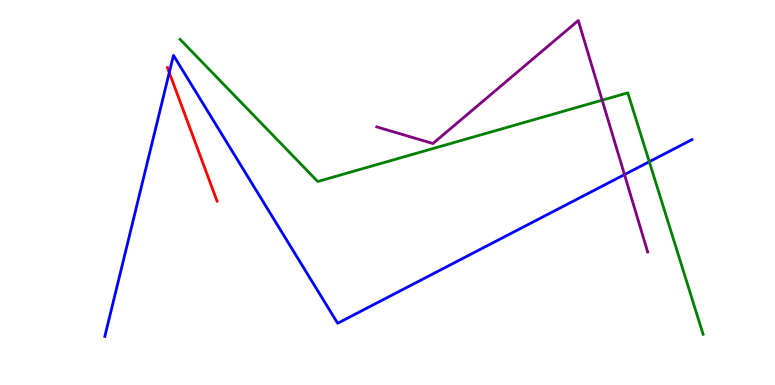[{'lines': ['blue', 'red'], 'intersections': [{'x': 2.18, 'y': 8.12}]}, {'lines': ['green', 'red'], 'intersections': []}, {'lines': ['purple', 'red'], 'intersections': []}, {'lines': ['blue', 'green'], 'intersections': [{'x': 8.38, 'y': 5.8}]}, {'lines': ['blue', 'purple'], 'intersections': [{'x': 8.06, 'y': 5.47}]}, {'lines': ['green', 'purple'], 'intersections': [{'x': 7.77, 'y': 7.4}]}]